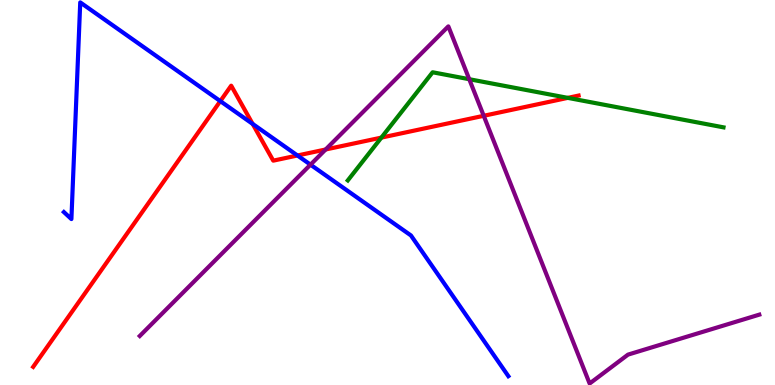[{'lines': ['blue', 'red'], 'intersections': [{'x': 2.84, 'y': 7.37}, {'x': 3.26, 'y': 6.78}, {'x': 3.84, 'y': 5.96}]}, {'lines': ['green', 'red'], 'intersections': [{'x': 4.92, 'y': 6.43}, {'x': 7.33, 'y': 7.46}]}, {'lines': ['purple', 'red'], 'intersections': [{'x': 4.2, 'y': 6.12}, {'x': 6.24, 'y': 6.99}]}, {'lines': ['blue', 'green'], 'intersections': []}, {'lines': ['blue', 'purple'], 'intersections': [{'x': 4.01, 'y': 5.72}]}, {'lines': ['green', 'purple'], 'intersections': [{'x': 6.05, 'y': 7.94}]}]